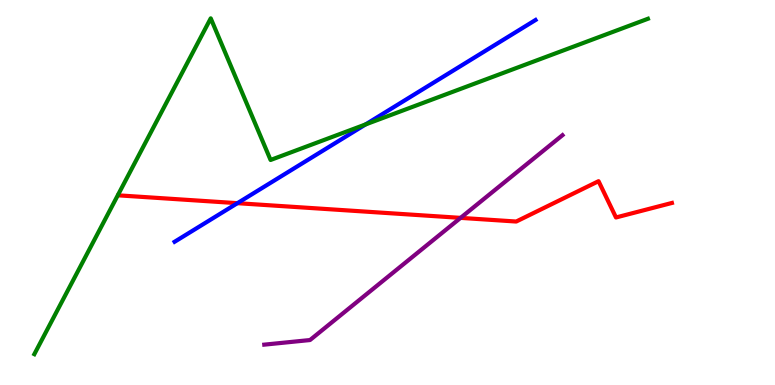[{'lines': ['blue', 'red'], 'intersections': [{'x': 3.06, 'y': 4.72}]}, {'lines': ['green', 'red'], 'intersections': []}, {'lines': ['purple', 'red'], 'intersections': [{'x': 5.94, 'y': 4.34}]}, {'lines': ['blue', 'green'], 'intersections': [{'x': 4.72, 'y': 6.77}]}, {'lines': ['blue', 'purple'], 'intersections': []}, {'lines': ['green', 'purple'], 'intersections': []}]